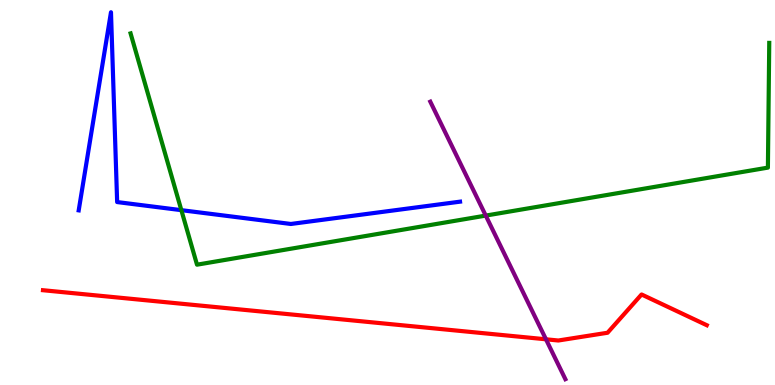[{'lines': ['blue', 'red'], 'intersections': []}, {'lines': ['green', 'red'], 'intersections': []}, {'lines': ['purple', 'red'], 'intersections': [{'x': 7.04, 'y': 1.19}]}, {'lines': ['blue', 'green'], 'intersections': [{'x': 2.34, 'y': 4.54}]}, {'lines': ['blue', 'purple'], 'intersections': []}, {'lines': ['green', 'purple'], 'intersections': [{'x': 6.27, 'y': 4.4}]}]